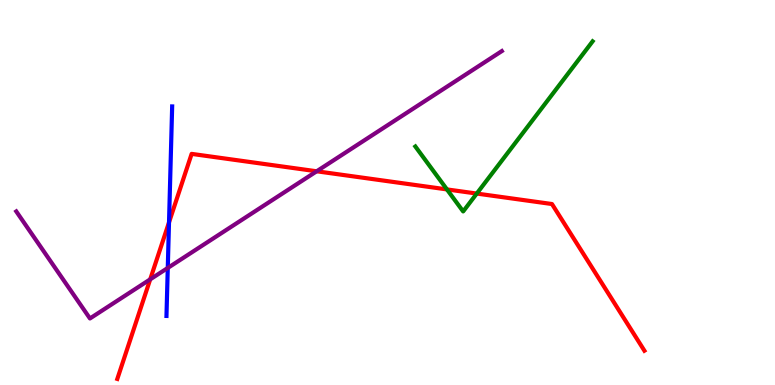[{'lines': ['blue', 'red'], 'intersections': [{'x': 2.18, 'y': 4.22}]}, {'lines': ['green', 'red'], 'intersections': [{'x': 5.77, 'y': 5.08}, {'x': 6.15, 'y': 4.97}]}, {'lines': ['purple', 'red'], 'intersections': [{'x': 1.94, 'y': 2.74}, {'x': 4.09, 'y': 5.55}]}, {'lines': ['blue', 'green'], 'intersections': []}, {'lines': ['blue', 'purple'], 'intersections': [{'x': 2.16, 'y': 3.04}]}, {'lines': ['green', 'purple'], 'intersections': []}]